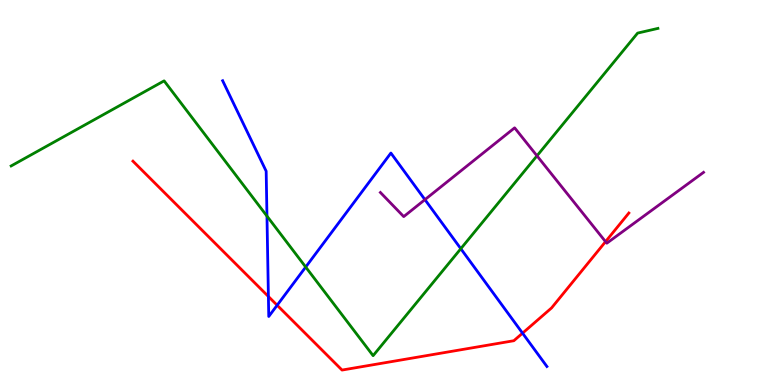[{'lines': ['blue', 'red'], 'intersections': [{'x': 3.46, 'y': 2.3}, {'x': 3.58, 'y': 2.07}, {'x': 6.74, 'y': 1.35}]}, {'lines': ['green', 'red'], 'intersections': []}, {'lines': ['purple', 'red'], 'intersections': [{'x': 7.81, 'y': 3.72}]}, {'lines': ['blue', 'green'], 'intersections': [{'x': 3.44, 'y': 4.39}, {'x': 3.94, 'y': 3.06}, {'x': 5.95, 'y': 3.54}]}, {'lines': ['blue', 'purple'], 'intersections': [{'x': 5.48, 'y': 4.81}]}, {'lines': ['green', 'purple'], 'intersections': [{'x': 6.93, 'y': 5.95}]}]